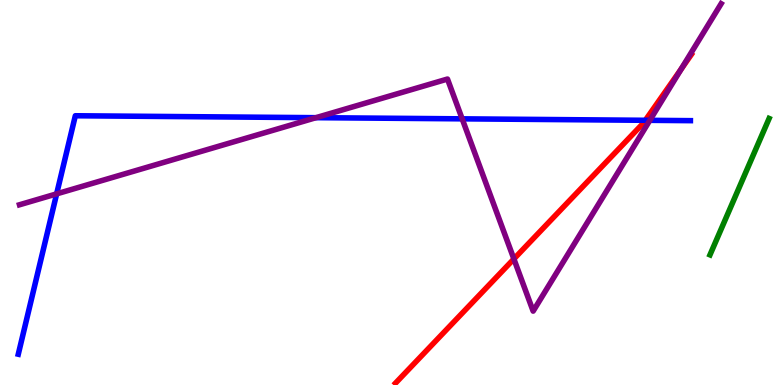[{'lines': ['blue', 'red'], 'intersections': [{'x': 8.33, 'y': 6.88}]}, {'lines': ['green', 'red'], 'intersections': []}, {'lines': ['purple', 'red'], 'intersections': [{'x': 6.63, 'y': 3.27}, {'x': 8.79, 'y': 8.21}]}, {'lines': ['blue', 'green'], 'intersections': []}, {'lines': ['blue', 'purple'], 'intersections': [{'x': 0.731, 'y': 4.96}, {'x': 4.08, 'y': 6.94}, {'x': 5.96, 'y': 6.91}, {'x': 8.39, 'y': 6.87}]}, {'lines': ['green', 'purple'], 'intersections': []}]